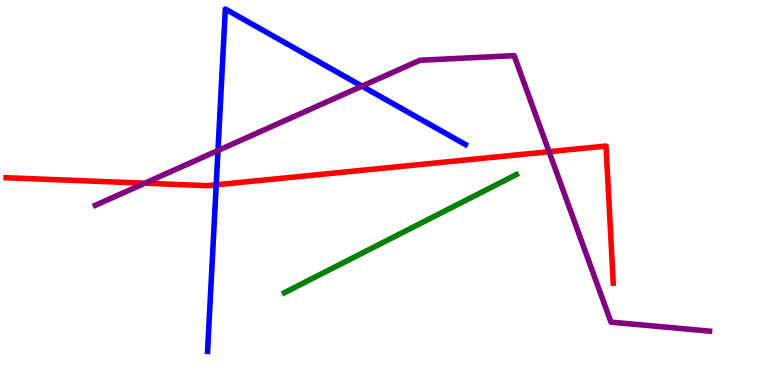[{'lines': ['blue', 'red'], 'intersections': [{'x': 2.79, 'y': 5.2}]}, {'lines': ['green', 'red'], 'intersections': []}, {'lines': ['purple', 'red'], 'intersections': [{'x': 1.87, 'y': 5.24}, {'x': 7.08, 'y': 6.06}]}, {'lines': ['blue', 'green'], 'intersections': []}, {'lines': ['blue', 'purple'], 'intersections': [{'x': 2.81, 'y': 6.09}, {'x': 4.67, 'y': 7.76}]}, {'lines': ['green', 'purple'], 'intersections': []}]